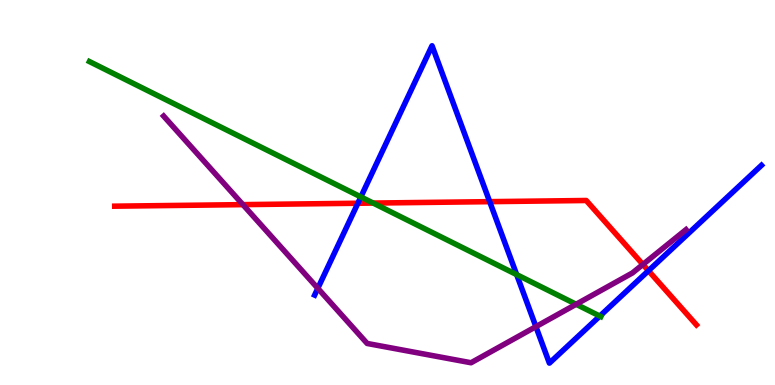[{'lines': ['blue', 'red'], 'intersections': [{'x': 4.62, 'y': 4.72}, {'x': 6.32, 'y': 4.76}, {'x': 8.37, 'y': 2.97}]}, {'lines': ['green', 'red'], 'intersections': [{'x': 4.82, 'y': 4.73}]}, {'lines': ['purple', 'red'], 'intersections': [{'x': 3.13, 'y': 4.68}, {'x': 8.3, 'y': 3.13}]}, {'lines': ['blue', 'green'], 'intersections': [{'x': 4.66, 'y': 4.89}, {'x': 6.67, 'y': 2.87}, {'x': 7.74, 'y': 1.79}]}, {'lines': ['blue', 'purple'], 'intersections': [{'x': 4.1, 'y': 2.51}, {'x': 6.91, 'y': 1.52}]}, {'lines': ['green', 'purple'], 'intersections': [{'x': 7.43, 'y': 2.1}]}]